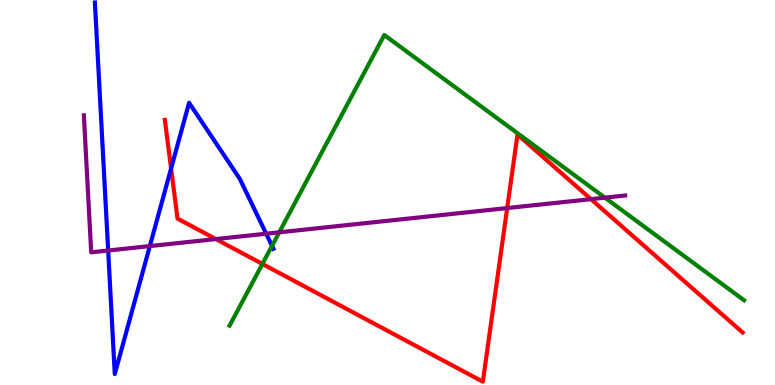[{'lines': ['blue', 'red'], 'intersections': [{'x': 2.21, 'y': 5.62}]}, {'lines': ['green', 'red'], 'intersections': [{'x': 3.39, 'y': 3.14}]}, {'lines': ['purple', 'red'], 'intersections': [{'x': 2.78, 'y': 3.79}, {'x': 6.54, 'y': 4.6}, {'x': 7.63, 'y': 4.83}]}, {'lines': ['blue', 'green'], 'intersections': [{'x': 3.51, 'y': 3.61}]}, {'lines': ['blue', 'purple'], 'intersections': [{'x': 1.4, 'y': 3.49}, {'x': 1.93, 'y': 3.61}, {'x': 3.43, 'y': 3.93}]}, {'lines': ['green', 'purple'], 'intersections': [{'x': 3.6, 'y': 3.97}, {'x': 7.81, 'y': 4.87}]}]